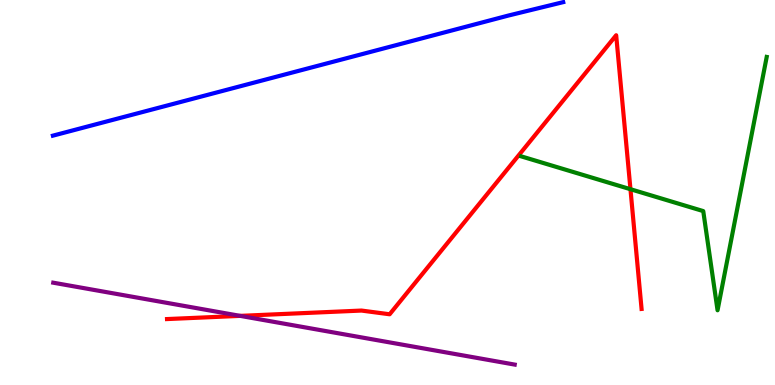[{'lines': ['blue', 'red'], 'intersections': []}, {'lines': ['green', 'red'], 'intersections': [{'x': 8.13, 'y': 5.09}]}, {'lines': ['purple', 'red'], 'intersections': [{'x': 3.1, 'y': 1.8}]}, {'lines': ['blue', 'green'], 'intersections': []}, {'lines': ['blue', 'purple'], 'intersections': []}, {'lines': ['green', 'purple'], 'intersections': []}]